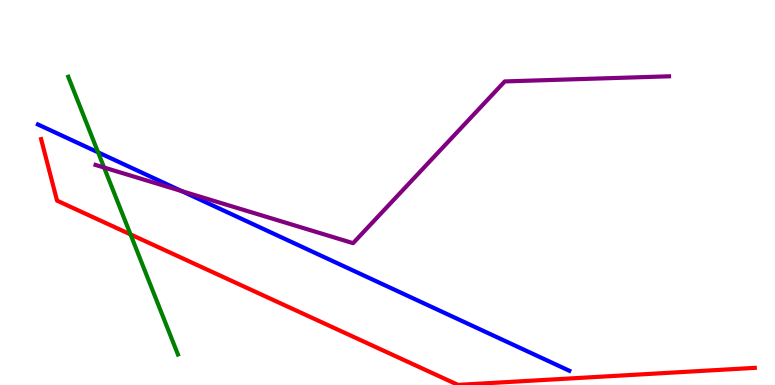[{'lines': ['blue', 'red'], 'intersections': []}, {'lines': ['green', 'red'], 'intersections': [{'x': 1.68, 'y': 3.91}]}, {'lines': ['purple', 'red'], 'intersections': []}, {'lines': ['blue', 'green'], 'intersections': [{'x': 1.27, 'y': 6.04}]}, {'lines': ['blue', 'purple'], 'intersections': [{'x': 2.35, 'y': 5.04}]}, {'lines': ['green', 'purple'], 'intersections': [{'x': 1.34, 'y': 5.65}]}]